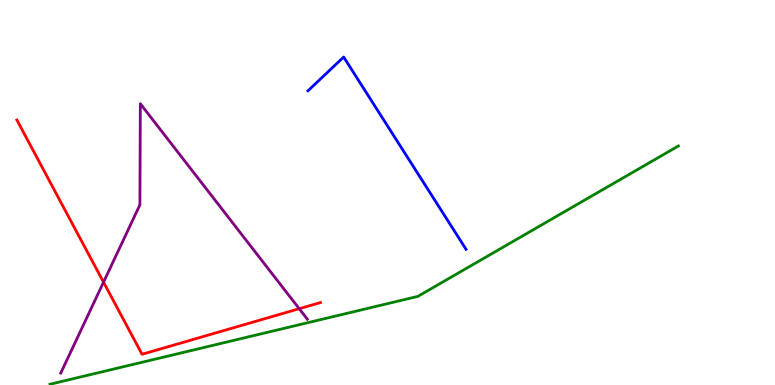[{'lines': ['blue', 'red'], 'intersections': []}, {'lines': ['green', 'red'], 'intersections': []}, {'lines': ['purple', 'red'], 'intersections': [{'x': 1.34, 'y': 2.67}, {'x': 3.86, 'y': 1.98}]}, {'lines': ['blue', 'green'], 'intersections': []}, {'lines': ['blue', 'purple'], 'intersections': []}, {'lines': ['green', 'purple'], 'intersections': []}]